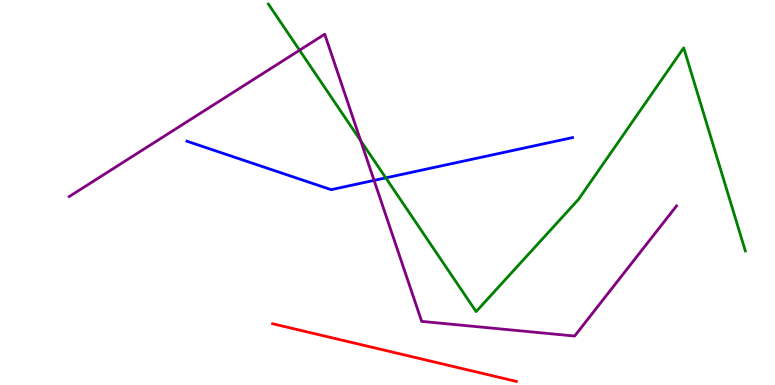[{'lines': ['blue', 'red'], 'intersections': []}, {'lines': ['green', 'red'], 'intersections': []}, {'lines': ['purple', 'red'], 'intersections': []}, {'lines': ['blue', 'green'], 'intersections': [{'x': 4.98, 'y': 5.38}]}, {'lines': ['blue', 'purple'], 'intersections': [{'x': 4.83, 'y': 5.31}]}, {'lines': ['green', 'purple'], 'intersections': [{'x': 3.87, 'y': 8.7}, {'x': 4.65, 'y': 6.35}]}]